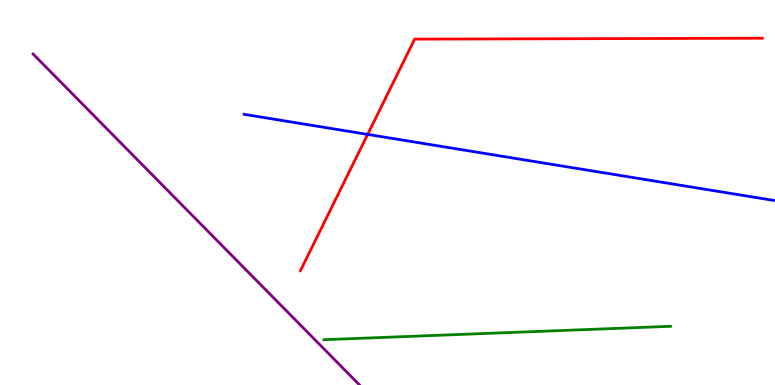[{'lines': ['blue', 'red'], 'intersections': [{'x': 4.74, 'y': 6.51}]}, {'lines': ['green', 'red'], 'intersections': []}, {'lines': ['purple', 'red'], 'intersections': []}, {'lines': ['blue', 'green'], 'intersections': []}, {'lines': ['blue', 'purple'], 'intersections': []}, {'lines': ['green', 'purple'], 'intersections': []}]